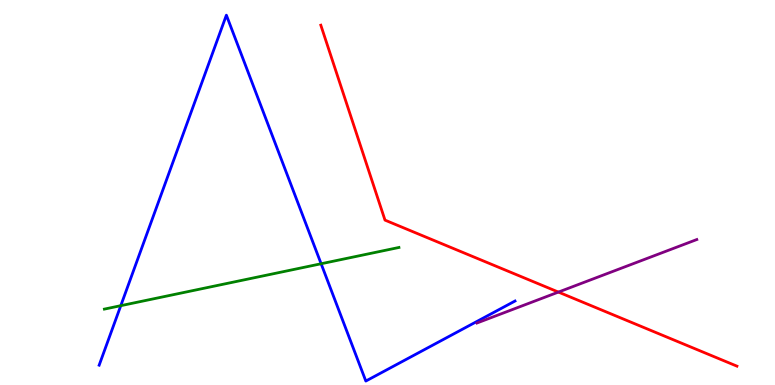[{'lines': ['blue', 'red'], 'intersections': []}, {'lines': ['green', 'red'], 'intersections': []}, {'lines': ['purple', 'red'], 'intersections': [{'x': 7.21, 'y': 2.41}]}, {'lines': ['blue', 'green'], 'intersections': [{'x': 1.56, 'y': 2.06}, {'x': 4.14, 'y': 3.15}]}, {'lines': ['blue', 'purple'], 'intersections': []}, {'lines': ['green', 'purple'], 'intersections': []}]